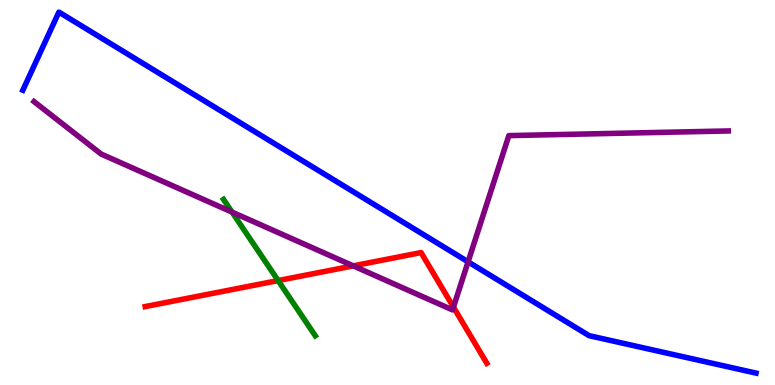[{'lines': ['blue', 'red'], 'intersections': []}, {'lines': ['green', 'red'], 'intersections': [{'x': 3.59, 'y': 2.71}]}, {'lines': ['purple', 'red'], 'intersections': [{'x': 4.56, 'y': 3.09}, {'x': 5.85, 'y': 2.02}]}, {'lines': ['blue', 'green'], 'intersections': []}, {'lines': ['blue', 'purple'], 'intersections': [{'x': 6.04, 'y': 3.2}]}, {'lines': ['green', 'purple'], 'intersections': [{'x': 2.99, 'y': 4.49}]}]